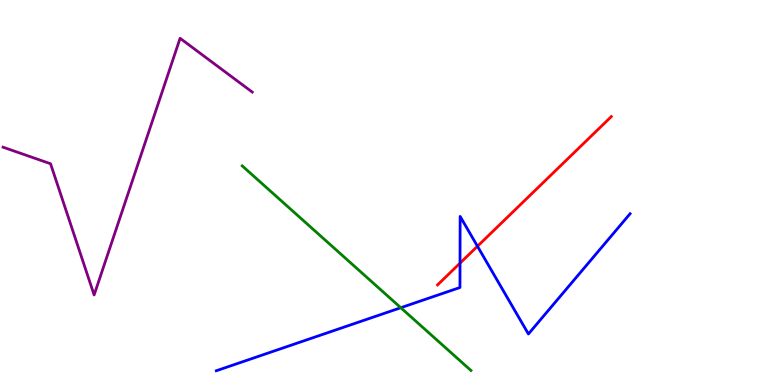[{'lines': ['blue', 'red'], 'intersections': [{'x': 5.94, 'y': 3.16}, {'x': 6.16, 'y': 3.6}]}, {'lines': ['green', 'red'], 'intersections': []}, {'lines': ['purple', 'red'], 'intersections': []}, {'lines': ['blue', 'green'], 'intersections': [{'x': 5.17, 'y': 2.01}]}, {'lines': ['blue', 'purple'], 'intersections': []}, {'lines': ['green', 'purple'], 'intersections': []}]